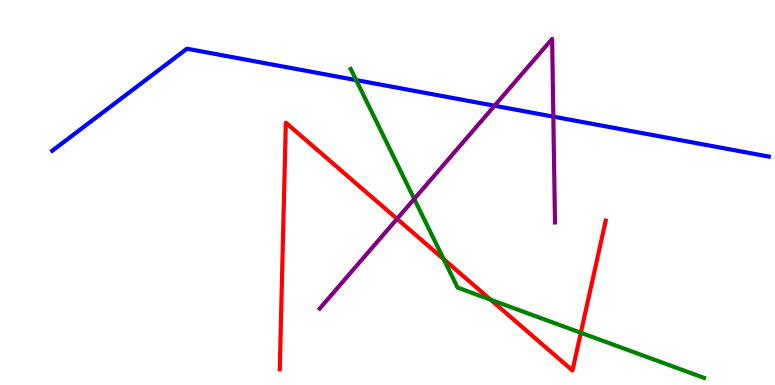[{'lines': ['blue', 'red'], 'intersections': []}, {'lines': ['green', 'red'], 'intersections': [{'x': 5.73, 'y': 3.27}, {'x': 6.33, 'y': 2.22}, {'x': 7.49, 'y': 1.36}]}, {'lines': ['purple', 'red'], 'intersections': [{'x': 5.12, 'y': 4.32}]}, {'lines': ['blue', 'green'], 'intersections': [{'x': 4.6, 'y': 7.92}]}, {'lines': ['blue', 'purple'], 'intersections': [{'x': 6.38, 'y': 7.25}, {'x': 7.14, 'y': 6.97}]}, {'lines': ['green', 'purple'], 'intersections': [{'x': 5.35, 'y': 4.83}]}]